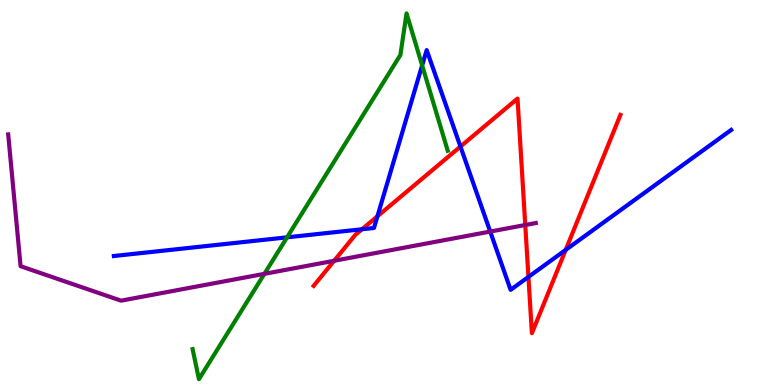[{'lines': ['blue', 'red'], 'intersections': [{'x': 4.67, 'y': 4.05}, {'x': 4.87, 'y': 4.38}, {'x': 5.94, 'y': 6.19}, {'x': 6.82, 'y': 2.81}, {'x': 7.3, 'y': 3.51}]}, {'lines': ['green', 'red'], 'intersections': []}, {'lines': ['purple', 'red'], 'intersections': [{'x': 4.31, 'y': 3.23}, {'x': 6.78, 'y': 4.16}]}, {'lines': ['blue', 'green'], 'intersections': [{'x': 3.7, 'y': 3.84}, {'x': 5.45, 'y': 8.3}]}, {'lines': ['blue', 'purple'], 'intersections': [{'x': 6.33, 'y': 3.99}]}, {'lines': ['green', 'purple'], 'intersections': [{'x': 3.41, 'y': 2.89}]}]